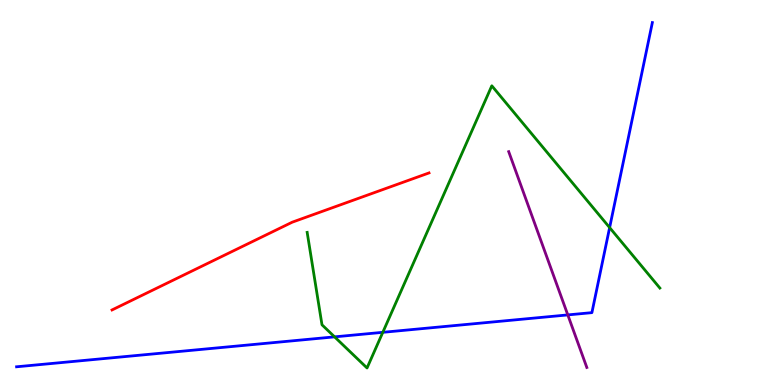[{'lines': ['blue', 'red'], 'intersections': []}, {'lines': ['green', 'red'], 'intersections': []}, {'lines': ['purple', 'red'], 'intersections': []}, {'lines': ['blue', 'green'], 'intersections': [{'x': 4.32, 'y': 1.25}, {'x': 4.94, 'y': 1.37}, {'x': 7.87, 'y': 4.09}]}, {'lines': ['blue', 'purple'], 'intersections': [{'x': 7.33, 'y': 1.82}]}, {'lines': ['green', 'purple'], 'intersections': []}]